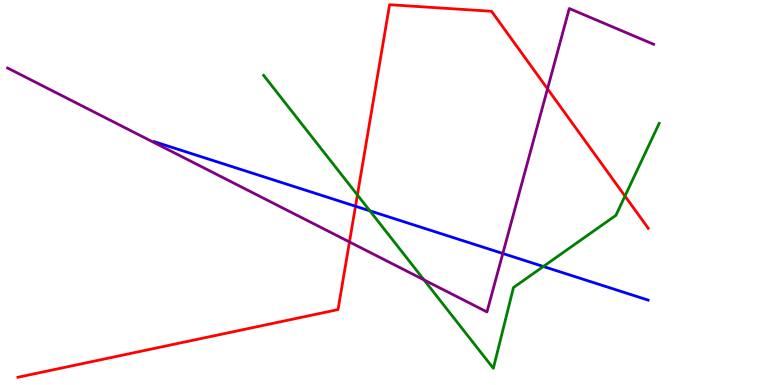[{'lines': ['blue', 'red'], 'intersections': [{'x': 4.59, 'y': 4.64}]}, {'lines': ['green', 'red'], 'intersections': [{'x': 4.61, 'y': 4.94}, {'x': 8.06, 'y': 4.91}]}, {'lines': ['purple', 'red'], 'intersections': [{'x': 4.51, 'y': 3.72}, {'x': 7.06, 'y': 7.69}]}, {'lines': ['blue', 'green'], 'intersections': [{'x': 4.77, 'y': 4.52}, {'x': 7.01, 'y': 3.08}]}, {'lines': ['blue', 'purple'], 'intersections': [{'x': 6.49, 'y': 3.42}]}, {'lines': ['green', 'purple'], 'intersections': [{'x': 5.47, 'y': 2.73}]}]